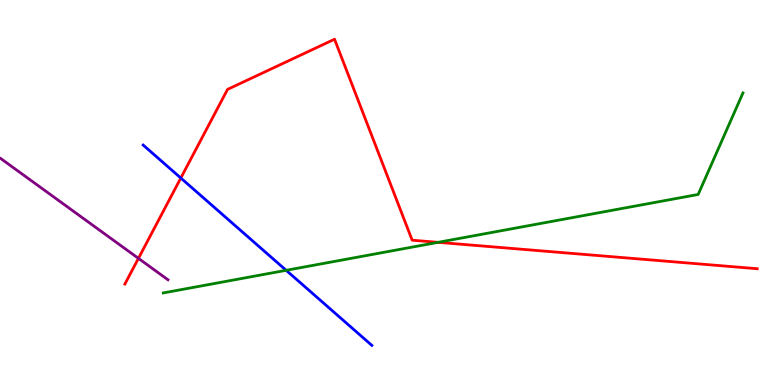[{'lines': ['blue', 'red'], 'intersections': [{'x': 2.33, 'y': 5.38}]}, {'lines': ['green', 'red'], 'intersections': [{'x': 5.65, 'y': 3.71}]}, {'lines': ['purple', 'red'], 'intersections': [{'x': 1.79, 'y': 3.29}]}, {'lines': ['blue', 'green'], 'intersections': [{'x': 3.69, 'y': 2.98}]}, {'lines': ['blue', 'purple'], 'intersections': []}, {'lines': ['green', 'purple'], 'intersections': []}]